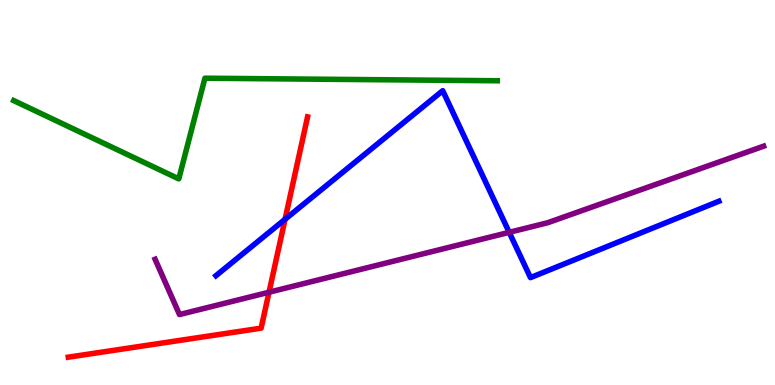[{'lines': ['blue', 'red'], 'intersections': [{'x': 3.68, 'y': 4.3}]}, {'lines': ['green', 'red'], 'intersections': []}, {'lines': ['purple', 'red'], 'intersections': [{'x': 3.47, 'y': 2.41}]}, {'lines': ['blue', 'green'], 'intersections': []}, {'lines': ['blue', 'purple'], 'intersections': [{'x': 6.57, 'y': 3.97}]}, {'lines': ['green', 'purple'], 'intersections': []}]